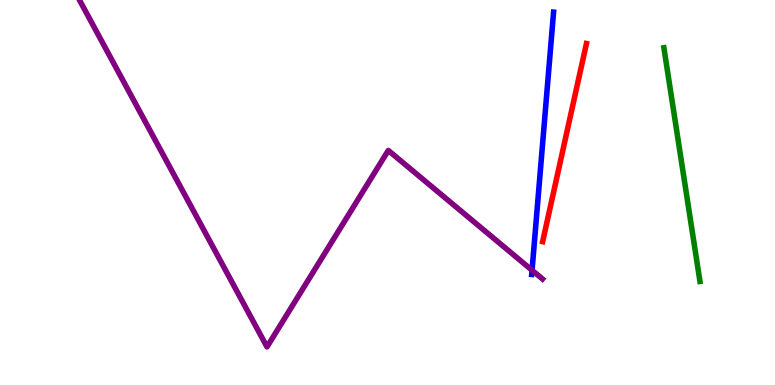[{'lines': ['blue', 'red'], 'intersections': []}, {'lines': ['green', 'red'], 'intersections': []}, {'lines': ['purple', 'red'], 'intersections': []}, {'lines': ['blue', 'green'], 'intersections': []}, {'lines': ['blue', 'purple'], 'intersections': [{'x': 6.87, 'y': 2.98}]}, {'lines': ['green', 'purple'], 'intersections': []}]